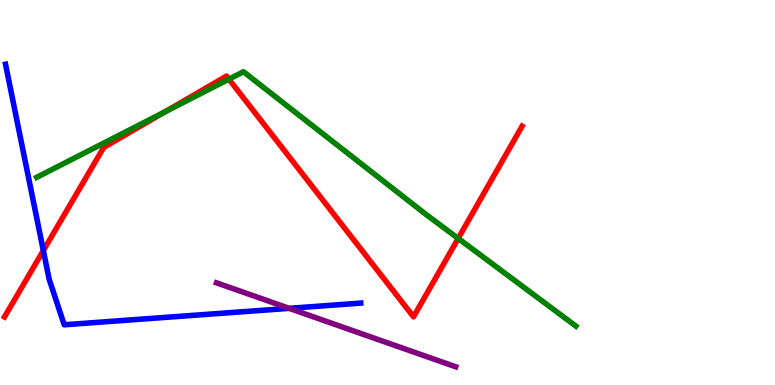[{'lines': ['blue', 'red'], 'intersections': [{'x': 0.559, 'y': 3.49}]}, {'lines': ['green', 'red'], 'intersections': [{'x': 2.13, 'y': 7.1}, {'x': 2.95, 'y': 7.94}, {'x': 5.91, 'y': 3.81}]}, {'lines': ['purple', 'red'], 'intersections': []}, {'lines': ['blue', 'green'], 'intersections': []}, {'lines': ['blue', 'purple'], 'intersections': [{'x': 3.73, 'y': 1.99}]}, {'lines': ['green', 'purple'], 'intersections': []}]